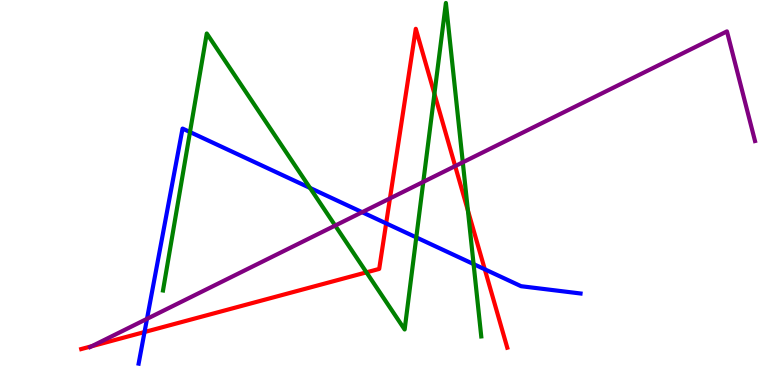[{'lines': ['blue', 'red'], 'intersections': [{'x': 1.86, 'y': 1.38}, {'x': 4.98, 'y': 4.2}, {'x': 6.26, 'y': 3.01}]}, {'lines': ['green', 'red'], 'intersections': [{'x': 4.73, 'y': 2.93}, {'x': 5.61, 'y': 7.56}, {'x': 6.04, 'y': 4.53}]}, {'lines': ['purple', 'red'], 'intersections': [{'x': 1.18, 'y': 1.01}, {'x': 5.03, 'y': 4.85}, {'x': 5.87, 'y': 5.69}]}, {'lines': ['blue', 'green'], 'intersections': [{'x': 2.45, 'y': 6.57}, {'x': 4.0, 'y': 5.12}, {'x': 5.37, 'y': 3.83}, {'x': 6.11, 'y': 3.14}]}, {'lines': ['blue', 'purple'], 'intersections': [{'x': 1.9, 'y': 1.72}, {'x': 4.67, 'y': 4.49}]}, {'lines': ['green', 'purple'], 'intersections': [{'x': 4.32, 'y': 4.14}, {'x': 5.46, 'y': 5.28}, {'x': 5.97, 'y': 5.78}]}]